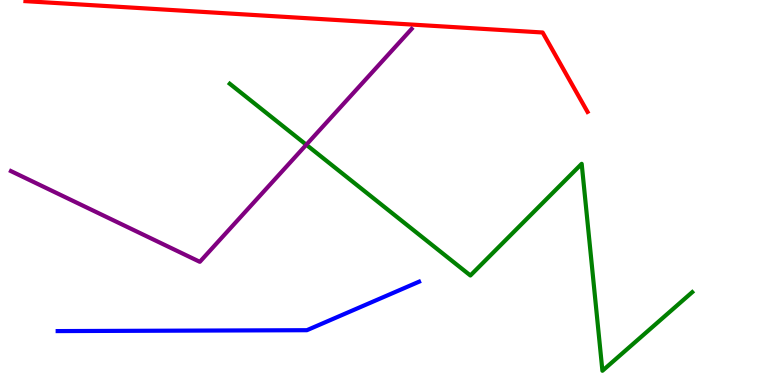[{'lines': ['blue', 'red'], 'intersections': []}, {'lines': ['green', 'red'], 'intersections': []}, {'lines': ['purple', 'red'], 'intersections': []}, {'lines': ['blue', 'green'], 'intersections': []}, {'lines': ['blue', 'purple'], 'intersections': []}, {'lines': ['green', 'purple'], 'intersections': [{'x': 3.95, 'y': 6.24}]}]